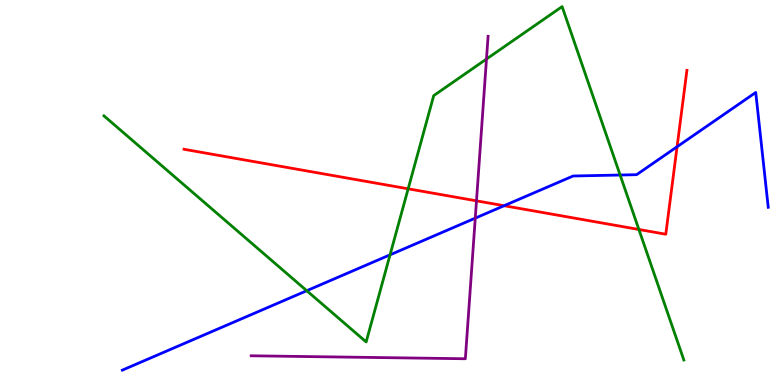[{'lines': ['blue', 'red'], 'intersections': [{'x': 6.5, 'y': 4.66}, {'x': 8.74, 'y': 6.19}]}, {'lines': ['green', 'red'], 'intersections': [{'x': 5.27, 'y': 5.1}, {'x': 8.24, 'y': 4.04}]}, {'lines': ['purple', 'red'], 'intersections': [{'x': 6.15, 'y': 4.78}]}, {'lines': ['blue', 'green'], 'intersections': [{'x': 3.96, 'y': 2.45}, {'x': 5.03, 'y': 3.38}, {'x': 8.0, 'y': 5.45}]}, {'lines': ['blue', 'purple'], 'intersections': [{'x': 6.13, 'y': 4.33}]}, {'lines': ['green', 'purple'], 'intersections': [{'x': 6.28, 'y': 8.47}]}]